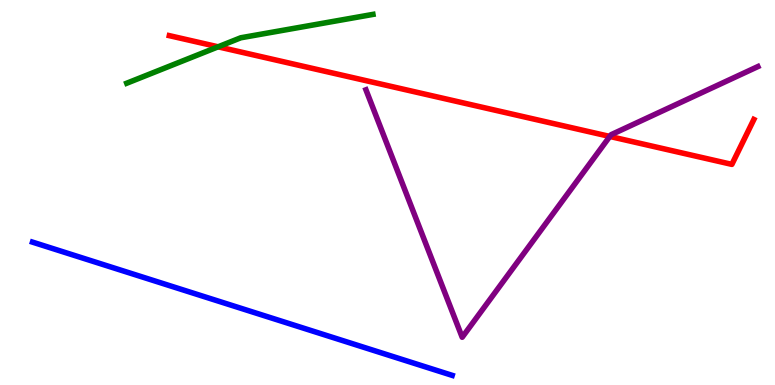[{'lines': ['blue', 'red'], 'intersections': []}, {'lines': ['green', 'red'], 'intersections': [{'x': 2.81, 'y': 8.78}]}, {'lines': ['purple', 'red'], 'intersections': [{'x': 7.87, 'y': 6.46}]}, {'lines': ['blue', 'green'], 'intersections': []}, {'lines': ['blue', 'purple'], 'intersections': []}, {'lines': ['green', 'purple'], 'intersections': []}]